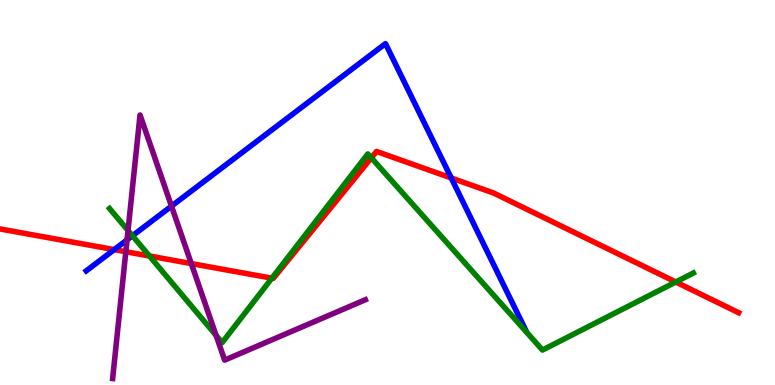[{'lines': ['blue', 'red'], 'intersections': [{'x': 1.47, 'y': 3.52}, {'x': 5.82, 'y': 5.38}]}, {'lines': ['green', 'red'], 'intersections': [{'x': 1.93, 'y': 3.35}, {'x': 3.51, 'y': 2.77}, {'x': 4.79, 'y': 5.9}, {'x': 8.72, 'y': 2.68}]}, {'lines': ['purple', 'red'], 'intersections': [{'x': 1.62, 'y': 3.46}, {'x': 2.47, 'y': 3.15}]}, {'lines': ['blue', 'green'], 'intersections': [{'x': 1.71, 'y': 3.88}]}, {'lines': ['blue', 'purple'], 'intersections': [{'x': 1.64, 'y': 3.77}, {'x': 2.21, 'y': 4.65}]}, {'lines': ['green', 'purple'], 'intersections': [{'x': 1.65, 'y': 4.01}, {'x': 2.79, 'y': 1.29}]}]